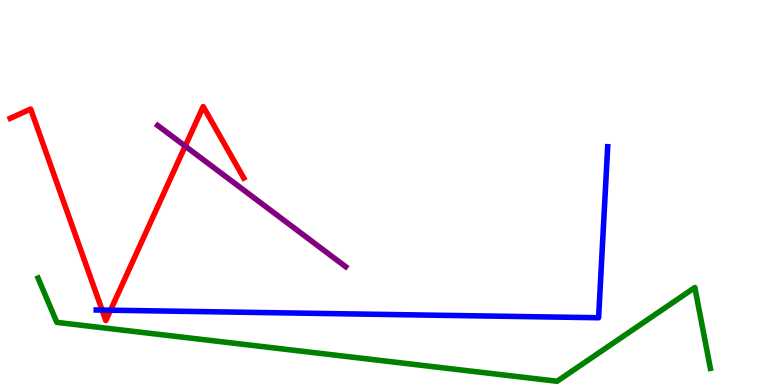[{'lines': ['blue', 'red'], 'intersections': [{'x': 1.32, 'y': 1.95}, {'x': 1.43, 'y': 1.94}]}, {'lines': ['green', 'red'], 'intersections': []}, {'lines': ['purple', 'red'], 'intersections': [{'x': 2.39, 'y': 6.2}]}, {'lines': ['blue', 'green'], 'intersections': []}, {'lines': ['blue', 'purple'], 'intersections': []}, {'lines': ['green', 'purple'], 'intersections': []}]